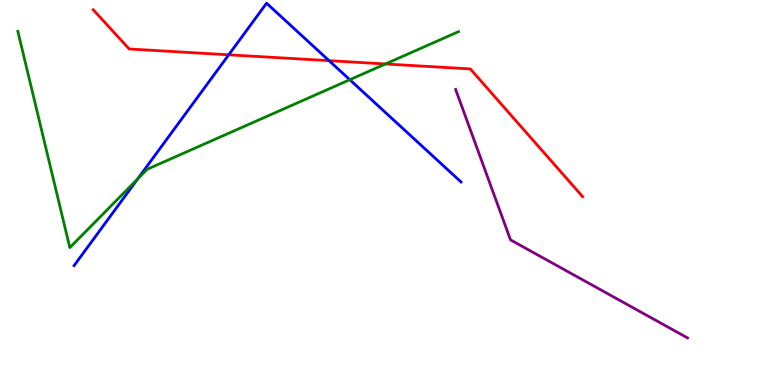[{'lines': ['blue', 'red'], 'intersections': [{'x': 2.95, 'y': 8.58}, {'x': 4.25, 'y': 8.42}]}, {'lines': ['green', 'red'], 'intersections': [{'x': 4.97, 'y': 8.34}]}, {'lines': ['purple', 'red'], 'intersections': []}, {'lines': ['blue', 'green'], 'intersections': [{'x': 1.78, 'y': 5.35}, {'x': 4.51, 'y': 7.93}]}, {'lines': ['blue', 'purple'], 'intersections': []}, {'lines': ['green', 'purple'], 'intersections': []}]